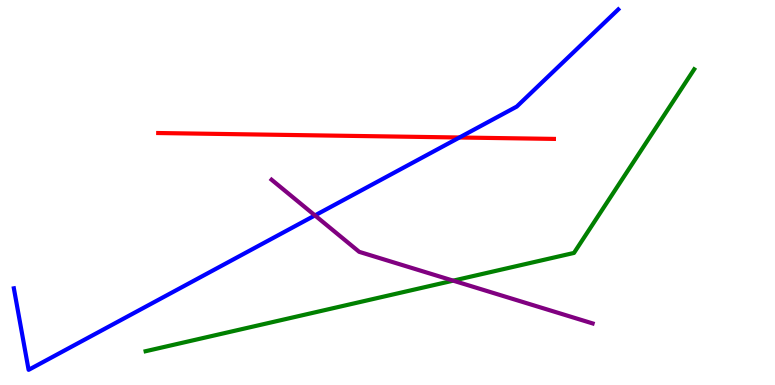[{'lines': ['blue', 'red'], 'intersections': [{'x': 5.93, 'y': 6.43}]}, {'lines': ['green', 'red'], 'intersections': []}, {'lines': ['purple', 'red'], 'intersections': []}, {'lines': ['blue', 'green'], 'intersections': []}, {'lines': ['blue', 'purple'], 'intersections': [{'x': 4.06, 'y': 4.4}]}, {'lines': ['green', 'purple'], 'intersections': [{'x': 5.85, 'y': 2.71}]}]